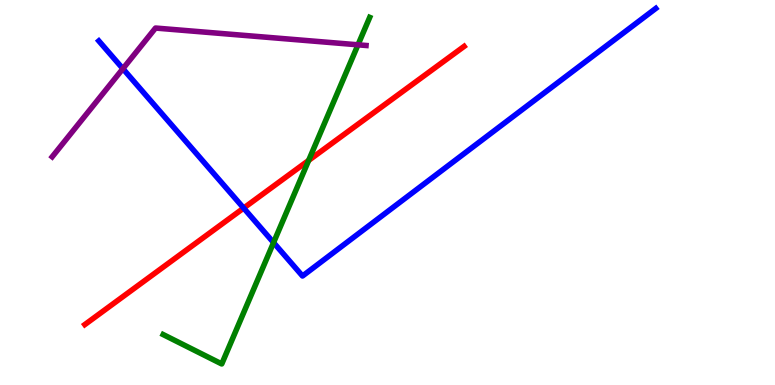[{'lines': ['blue', 'red'], 'intersections': [{'x': 3.14, 'y': 4.6}]}, {'lines': ['green', 'red'], 'intersections': [{'x': 3.98, 'y': 5.83}]}, {'lines': ['purple', 'red'], 'intersections': []}, {'lines': ['blue', 'green'], 'intersections': [{'x': 3.53, 'y': 3.7}]}, {'lines': ['blue', 'purple'], 'intersections': [{'x': 1.59, 'y': 8.22}]}, {'lines': ['green', 'purple'], 'intersections': [{'x': 4.62, 'y': 8.84}]}]